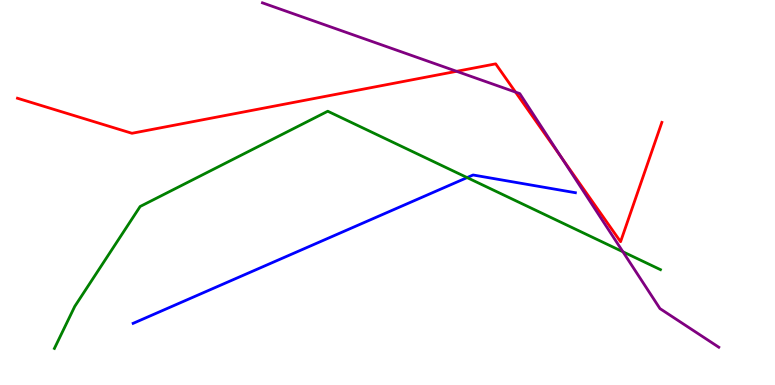[{'lines': ['blue', 'red'], 'intersections': []}, {'lines': ['green', 'red'], 'intersections': []}, {'lines': ['purple', 'red'], 'intersections': [{'x': 5.89, 'y': 8.15}, {'x': 6.65, 'y': 7.61}, {'x': 7.24, 'y': 5.91}]}, {'lines': ['blue', 'green'], 'intersections': [{'x': 6.03, 'y': 5.39}]}, {'lines': ['blue', 'purple'], 'intersections': []}, {'lines': ['green', 'purple'], 'intersections': [{'x': 8.04, 'y': 3.46}]}]